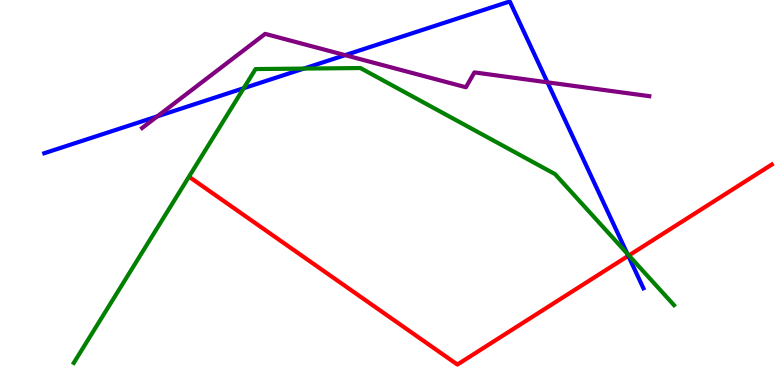[{'lines': ['blue', 'red'], 'intersections': [{'x': 8.11, 'y': 3.36}]}, {'lines': ['green', 'red'], 'intersections': [{'x': 8.11, 'y': 3.37}]}, {'lines': ['purple', 'red'], 'intersections': []}, {'lines': ['blue', 'green'], 'intersections': [{'x': 3.14, 'y': 7.71}, {'x': 3.92, 'y': 8.22}, {'x': 8.09, 'y': 3.41}]}, {'lines': ['blue', 'purple'], 'intersections': [{'x': 2.03, 'y': 6.98}, {'x': 4.45, 'y': 8.57}, {'x': 7.06, 'y': 7.86}]}, {'lines': ['green', 'purple'], 'intersections': []}]